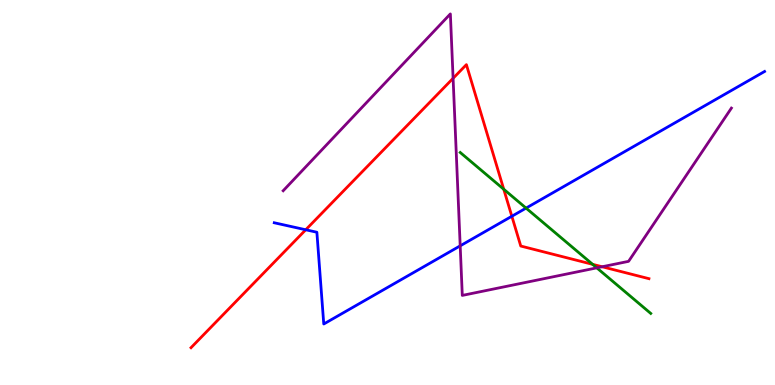[{'lines': ['blue', 'red'], 'intersections': [{'x': 3.95, 'y': 4.03}, {'x': 6.6, 'y': 4.38}]}, {'lines': ['green', 'red'], 'intersections': [{'x': 6.5, 'y': 5.08}, {'x': 7.65, 'y': 3.13}]}, {'lines': ['purple', 'red'], 'intersections': [{'x': 5.85, 'y': 7.97}, {'x': 7.77, 'y': 3.07}]}, {'lines': ['blue', 'green'], 'intersections': [{'x': 6.79, 'y': 4.59}]}, {'lines': ['blue', 'purple'], 'intersections': [{'x': 5.94, 'y': 3.61}]}, {'lines': ['green', 'purple'], 'intersections': [{'x': 7.7, 'y': 3.04}]}]